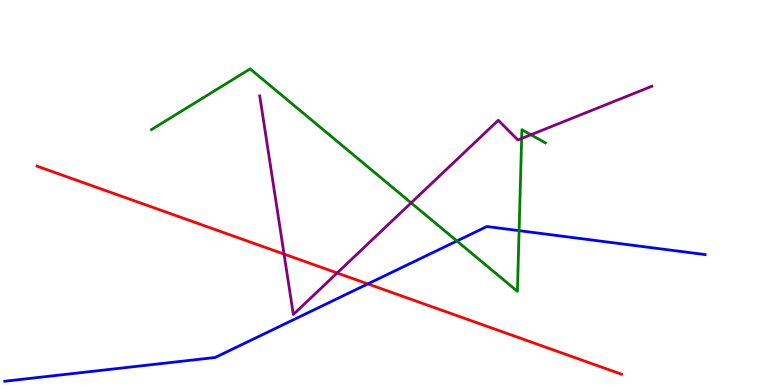[{'lines': ['blue', 'red'], 'intersections': [{'x': 4.75, 'y': 2.63}]}, {'lines': ['green', 'red'], 'intersections': []}, {'lines': ['purple', 'red'], 'intersections': [{'x': 3.67, 'y': 3.4}, {'x': 4.35, 'y': 2.91}]}, {'lines': ['blue', 'green'], 'intersections': [{'x': 5.9, 'y': 3.74}, {'x': 6.7, 'y': 4.01}]}, {'lines': ['blue', 'purple'], 'intersections': []}, {'lines': ['green', 'purple'], 'intersections': [{'x': 5.3, 'y': 4.73}, {'x': 6.73, 'y': 6.4}, {'x': 6.85, 'y': 6.5}]}]